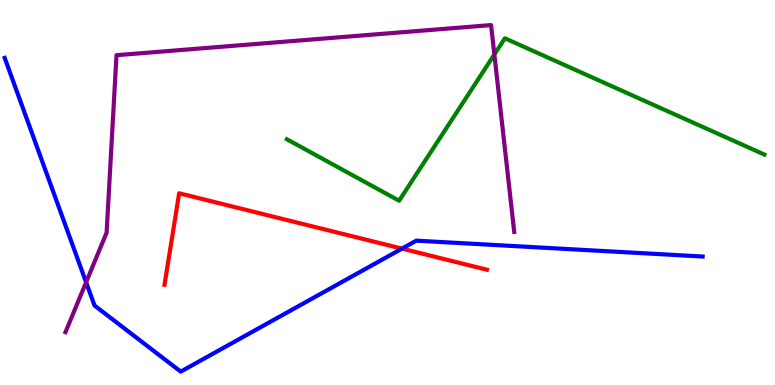[{'lines': ['blue', 'red'], 'intersections': [{'x': 5.19, 'y': 3.54}]}, {'lines': ['green', 'red'], 'intersections': []}, {'lines': ['purple', 'red'], 'intersections': []}, {'lines': ['blue', 'green'], 'intersections': []}, {'lines': ['blue', 'purple'], 'intersections': [{'x': 1.11, 'y': 2.67}]}, {'lines': ['green', 'purple'], 'intersections': [{'x': 6.38, 'y': 8.58}]}]